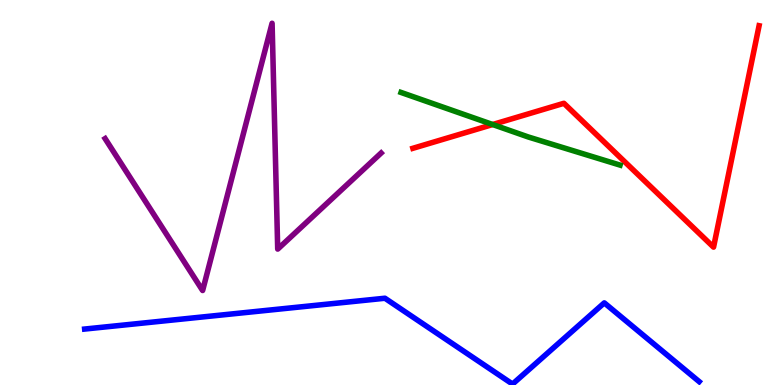[{'lines': ['blue', 'red'], 'intersections': []}, {'lines': ['green', 'red'], 'intersections': [{'x': 6.36, 'y': 6.77}]}, {'lines': ['purple', 'red'], 'intersections': []}, {'lines': ['blue', 'green'], 'intersections': []}, {'lines': ['blue', 'purple'], 'intersections': []}, {'lines': ['green', 'purple'], 'intersections': []}]